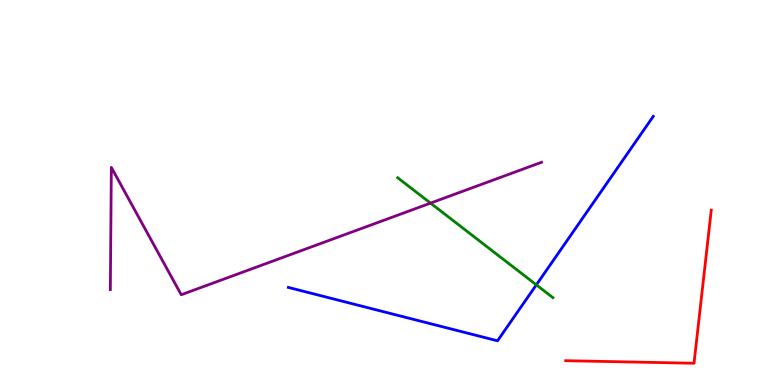[{'lines': ['blue', 'red'], 'intersections': []}, {'lines': ['green', 'red'], 'intersections': []}, {'lines': ['purple', 'red'], 'intersections': []}, {'lines': ['blue', 'green'], 'intersections': [{'x': 6.92, 'y': 2.6}]}, {'lines': ['blue', 'purple'], 'intersections': []}, {'lines': ['green', 'purple'], 'intersections': [{'x': 5.55, 'y': 4.72}]}]